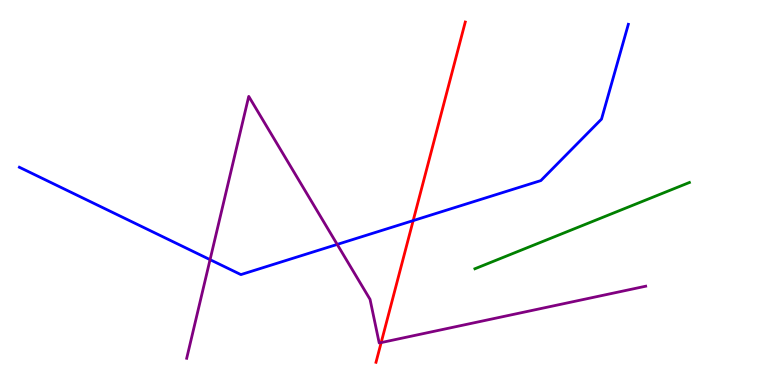[{'lines': ['blue', 'red'], 'intersections': [{'x': 5.33, 'y': 4.27}]}, {'lines': ['green', 'red'], 'intersections': []}, {'lines': ['purple', 'red'], 'intersections': [{'x': 4.92, 'y': 1.1}]}, {'lines': ['blue', 'green'], 'intersections': []}, {'lines': ['blue', 'purple'], 'intersections': [{'x': 2.71, 'y': 3.26}, {'x': 4.35, 'y': 3.65}]}, {'lines': ['green', 'purple'], 'intersections': []}]